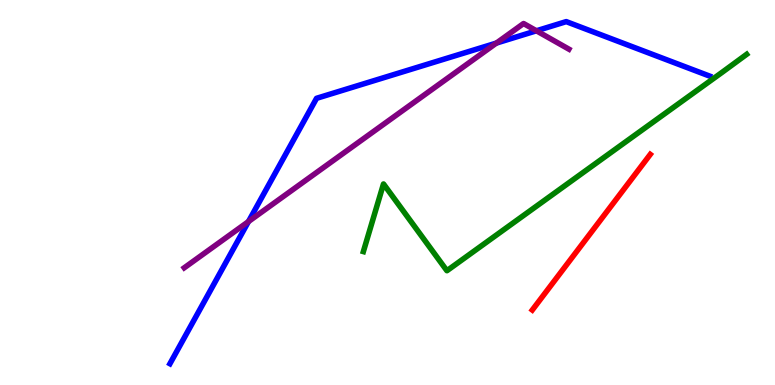[{'lines': ['blue', 'red'], 'intersections': []}, {'lines': ['green', 'red'], 'intersections': []}, {'lines': ['purple', 'red'], 'intersections': []}, {'lines': ['blue', 'green'], 'intersections': []}, {'lines': ['blue', 'purple'], 'intersections': [{'x': 3.21, 'y': 4.25}, {'x': 6.41, 'y': 8.88}, {'x': 6.92, 'y': 9.2}]}, {'lines': ['green', 'purple'], 'intersections': []}]